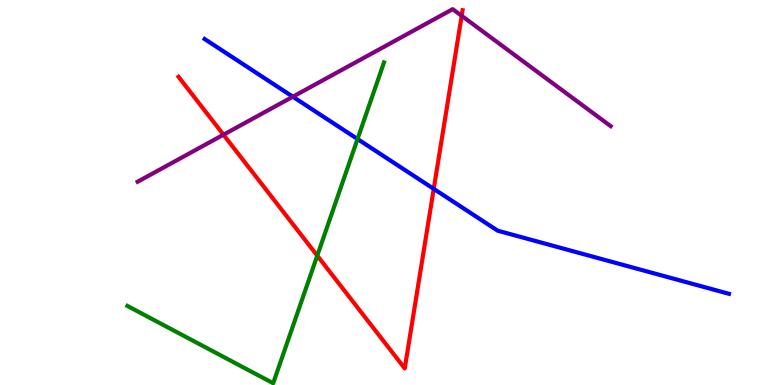[{'lines': ['blue', 'red'], 'intersections': [{'x': 5.6, 'y': 5.09}]}, {'lines': ['green', 'red'], 'intersections': [{'x': 4.09, 'y': 3.36}]}, {'lines': ['purple', 'red'], 'intersections': [{'x': 2.88, 'y': 6.5}, {'x': 5.96, 'y': 9.59}]}, {'lines': ['blue', 'green'], 'intersections': [{'x': 4.61, 'y': 6.39}]}, {'lines': ['blue', 'purple'], 'intersections': [{'x': 3.78, 'y': 7.49}]}, {'lines': ['green', 'purple'], 'intersections': []}]